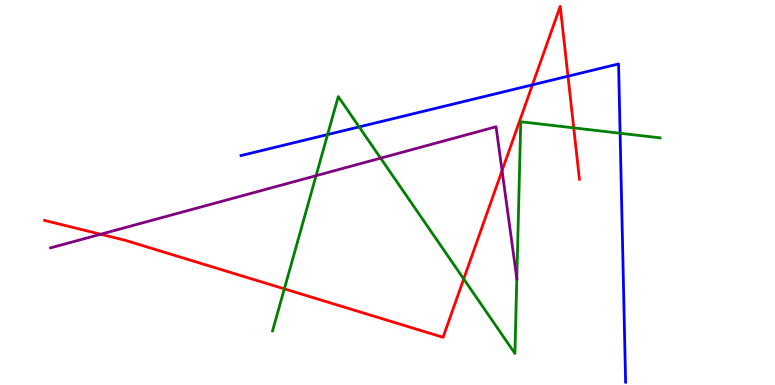[{'lines': ['blue', 'red'], 'intersections': [{'x': 6.87, 'y': 7.8}, {'x': 7.33, 'y': 8.02}]}, {'lines': ['green', 'red'], 'intersections': [{'x': 3.67, 'y': 2.5}, {'x': 5.98, 'y': 2.75}, {'x': 7.4, 'y': 6.68}]}, {'lines': ['purple', 'red'], 'intersections': [{'x': 1.3, 'y': 3.92}, {'x': 6.48, 'y': 5.57}]}, {'lines': ['blue', 'green'], 'intersections': [{'x': 4.23, 'y': 6.51}, {'x': 4.63, 'y': 6.7}, {'x': 8.0, 'y': 6.54}]}, {'lines': ['blue', 'purple'], 'intersections': []}, {'lines': ['green', 'purple'], 'intersections': [{'x': 4.08, 'y': 5.44}, {'x': 4.91, 'y': 5.89}, {'x': 6.67, 'y': 2.77}]}]